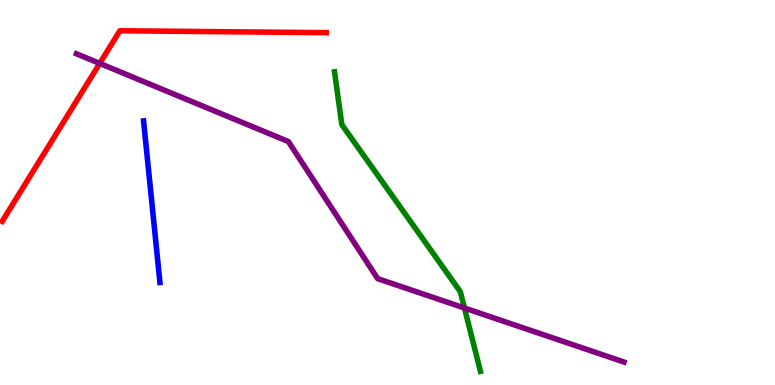[{'lines': ['blue', 'red'], 'intersections': []}, {'lines': ['green', 'red'], 'intersections': []}, {'lines': ['purple', 'red'], 'intersections': [{'x': 1.29, 'y': 8.35}]}, {'lines': ['blue', 'green'], 'intersections': []}, {'lines': ['blue', 'purple'], 'intersections': []}, {'lines': ['green', 'purple'], 'intersections': [{'x': 5.99, 'y': 2.0}]}]